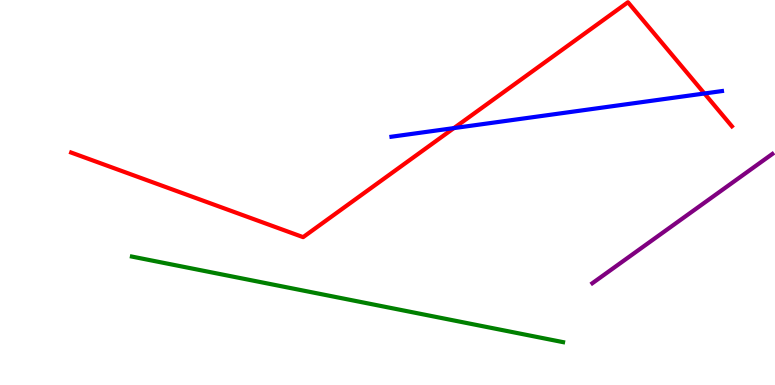[{'lines': ['blue', 'red'], 'intersections': [{'x': 5.86, 'y': 6.67}, {'x': 9.09, 'y': 7.57}]}, {'lines': ['green', 'red'], 'intersections': []}, {'lines': ['purple', 'red'], 'intersections': []}, {'lines': ['blue', 'green'], 'intersections': []}, {'lines': ['blue', 'purple'], 'intersections': []}, {'lines': ['green', 'purple'], 'intersections': []}]